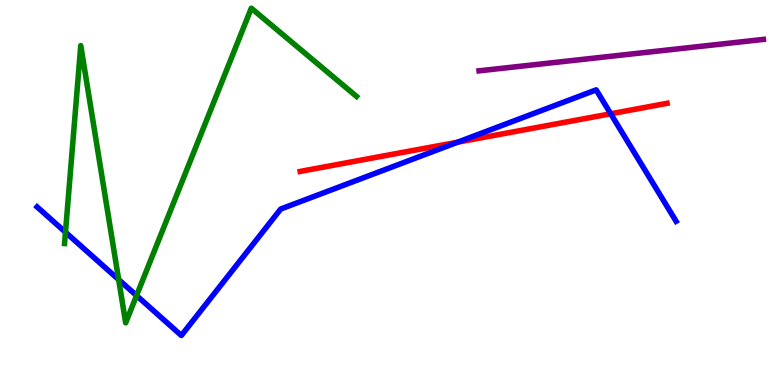[{'lines': ['blue', 'red'], 'intersections': [{'x': 5.91, 'y': 6.31}, {'x': 7.88, 'y': 7.04}]}, {'lines': ['green', 'red'], 'intersections': []}, {'lines': ['purple', 'red'], 'intersections': []}, {'lines': ['blue', 'green'], 'intersections': [{'x': 0.845, 'y': 3.97}, {'x': 1.53, 'y': 2.74}, {'x': 1.76, 'y': 2.32}]}, {'lines': ['blue', 'purple'], 'intersections': []}, {'lines': ['green', 'purple'], 'intersections': []}]